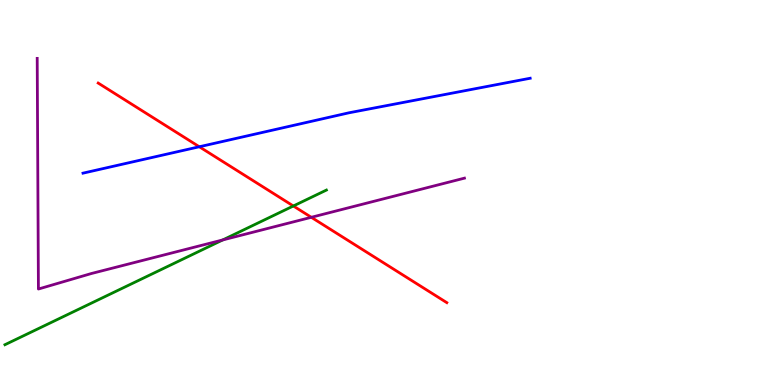[{'lines': ['blue', 'red'], 'intersections': [{'x': 2.57, 'y': 6.19}]}, {'lines': ['green', 'red'], 'intersections': [{'x': 3.79, 'y': 4.65}]}, {'lines': ['purple', 'red'], 'intersections': [{'x': 4.02, 'y': 4.36}]}, {'lines': ['blue', 'green'], 'intersections': []}, {'lines': ['blue', 'purple'], 'intersections': []}, {'lines': ['green', 'purple'], 'intersections': [{'x': 2.87, 'y': 3.77}]}]